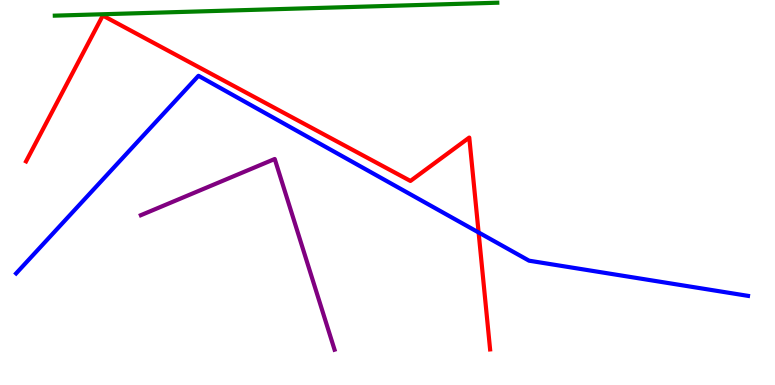[{'lines': ['blue', 'red'], 'intersections': [{'x': 6.18, 'y': 3.96}]}, {'lines': ['green', 'red'], 'intersections': []}, {'lines': ['purple', 'red'], 'intersections': []}, {'lines': ['blue', 'green'], 'intersections': []}, {'lines': ['blue', 'purple'], 'intersections': []}, {'lines': ['green', 'purple'], 'intersections': []}]